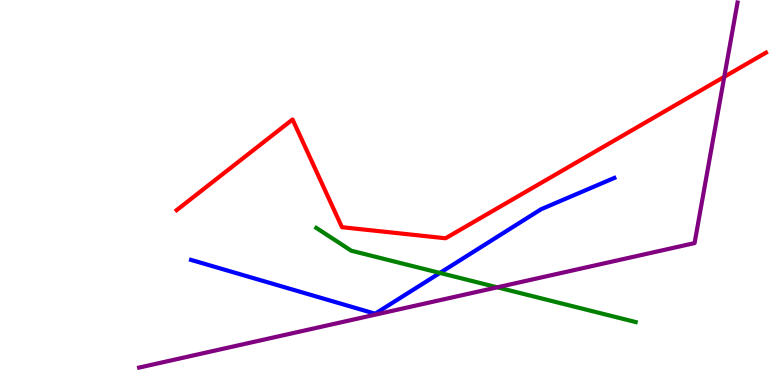[{'lines': ['blue', 'red'], 'intersections': []}, {'lines': ['green', 'red'], 'intersections': []}, {'lines': ['purple', 'red'], 'intersections': [{'x': 9.35, 'y': 8.0}]}, {'lines': ['blue', 'green'], 'intersections': [{'x': 5.68, 'y': 2.91}]}, {'lines': ['blue', 'purple'], 'intersections': []}, {'lines': ['green', 'purple'], 'intersections': [{'x': 6.42, 'y': 2.54}]}]